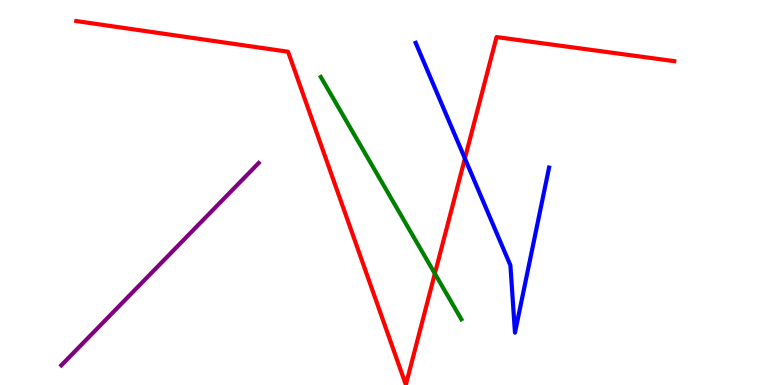[{'lines': ['blue', 'red'], 'intersections': [{'x': 6.0, 'y': 5.88}]}, {'lines': ['green', 'red'], 'intersections': [{'x': 5.61, 'y': 2.89}]}, {'lines': ['purple', 'red'], 'intersections': []}, {'lines': ['blue', 'green'], 'intersections': []}, {'lines': ['blue', 'purple'], 'intersections': []}, {'lines': ['green', 'purple'], 'intersections': []}]